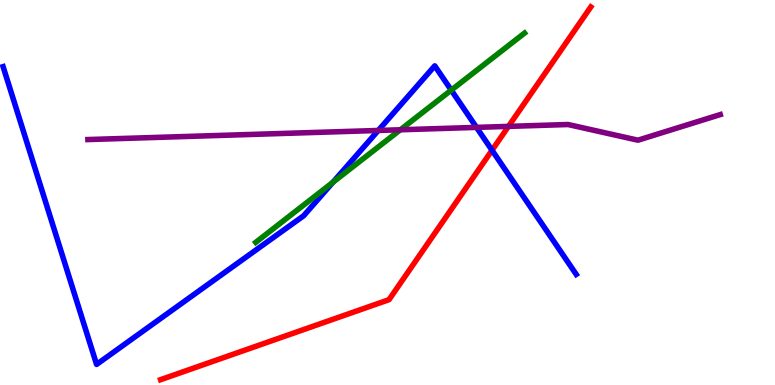[{'lines': ['blue', 'red'], 'intersections': [{'x': 6.35, 'y': 6.1}]}, {'lines': ['green', 'red'], 'intersections': []}, {'lines': ['purple', 'red'], 'intersections': [{'x': 6.56, 'y': 6.72}]}, {'lines': ['blue', 'green'], 'intersections': [{'x': 4.3, 'y': 5.27}, {'x': 5.82, 'y': 7.66}]}, {'lines': ['blue', 'purple'], 'intersections': [{'x': 4.88, 'y': 6.61}, {'x': 6.15, 'y': 6.69}]}, {'lines': ['green', 'purple'], 'intersections': [{'x': 5.17, 'y': 6.63}]}]